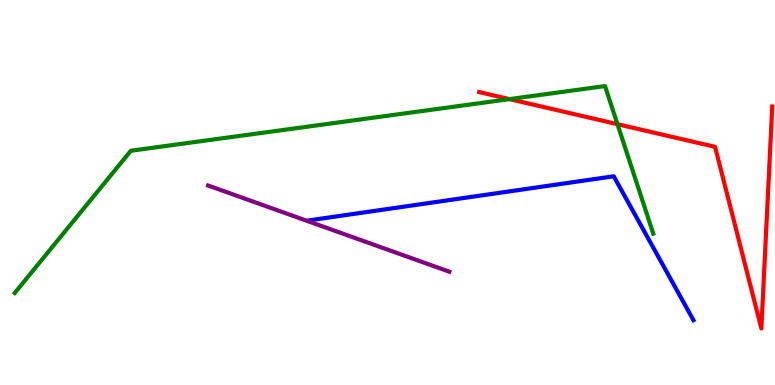[{'lines': ['blue', 'red'], 'intersections': []}, {'lines': ['green', 'red'], 'intersections': [{'x': 6.57, 'y': 7.43}, {'x': 7.97, 'y': 6.77}]}, {'lines': ['purple', 'red'], 'intersections': []}, {'lines': ['blue', 'green'], 'intersections': []}, {'lines': ['blue', 'purple'], 'intersections': []}, {'lines': ['green', 'purple'], 'intersections': []}]